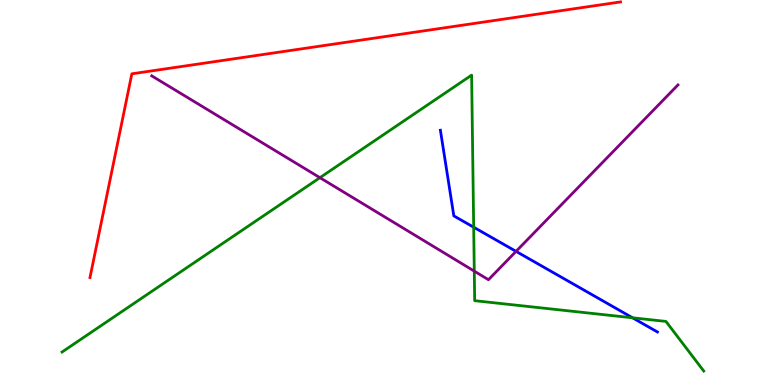[{'lines': ['blue', 'red'], 'intersections': []}, {'lines': ['green', 'red'], 'intersections': []}, {'lines': ['purple', 'red'], 'intersections': []}, {'lines': ['blue', 'green'], 'intersections': [{'x': 6.11, 'y': 4.1}, {'x': 8.16, 'y': 1.75}]}, {'lines': ['blue', 'purple'], 'intersections': [{'x': 6.66, 'y': 3.47}]}, {'lines': ['green', 'purple'], 'intersections': [{'x': 4.13, 'y': 5.38}, {'x': 6.12, 'y': 2.96}]}]